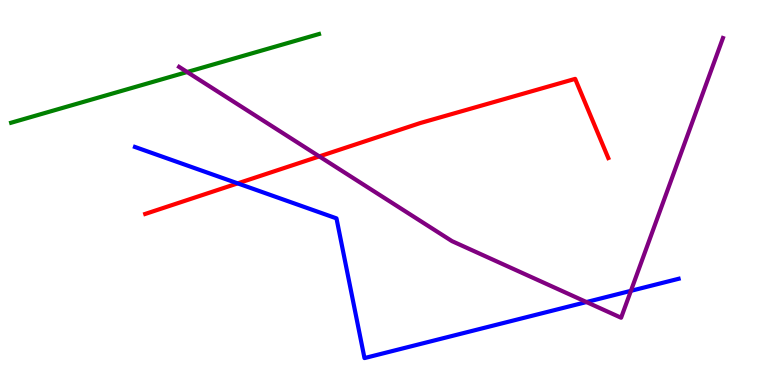[{'lines': ['blue', 'red'], 'intersections': [{'x': 3.07, 'y': 5.24}]}, {'lines': ['green', 'red'], 'intersections': []}, {'lines': ['purple', 'red'], 'intersections': [{'x': 4.12, 'y': 5.94}]}, {'lines': ['blue', 'green'], 'intersections': []}, {'lines': ['blue', 'purple'], 'intersections': [{'x': 7.57, 'y': 2.15}, {'x': 8.14, 'y': 2.45}]}, {'lines': ['green', 'purple'], 'intersections': [{'x': 2.41, 'y': 8.13}]}]